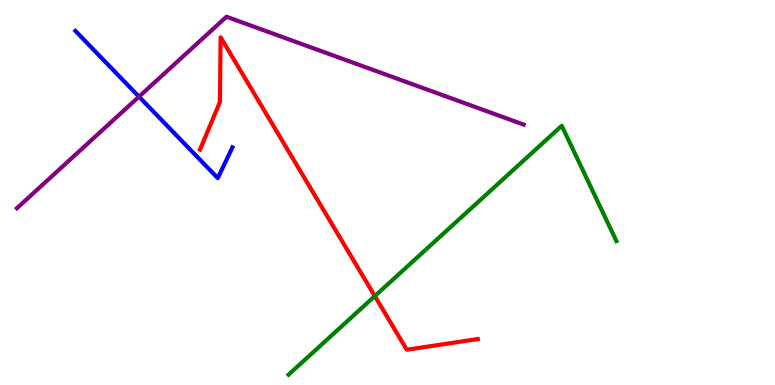[{'lines': ['blue', 'red'], 'intersections': []}, {'lines': ['green', 'red'], 'intersections': [{'x': 4.84, 'y': 2.31}]}, {'lines': ['purple', 'red'], 'intersections': []}, {'lines': ['blue', 'green'], 'intersections': []}, {'lines': ['blue', 'purple'], 'intersections': [{'x': 1.79, 'y': 7.49}]}, {'lines': ['green', 'purple'], 'intersections': []}]